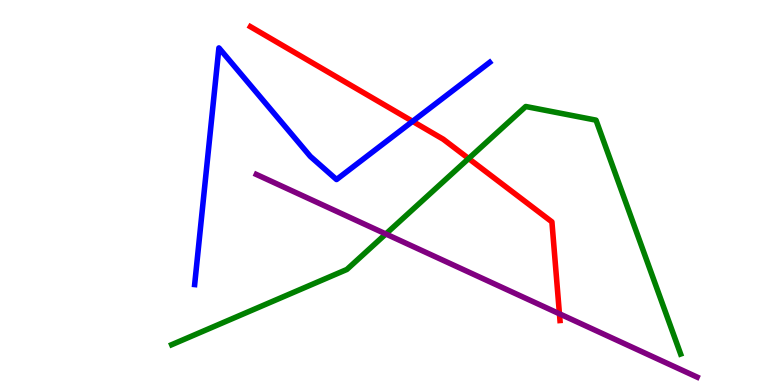[{'lines': ['blue', 'red'], 'intersections': [{'x': 5.32, 'y': 6.85}]}, {'lines': ['green', 'red'], 'intersections': [{'x': 6.05, 'y': 5.88}]}, {'lines': ['purple', 'red'], 'intersections': [{'x': 7.22, 'y': 1.85}]}, {'lines': ['blue', 'green'], 'intersections': []}, {'lines': ['blue', 'purple'], 'intersections': []}, {'lines': ['green', 'purple'], 'intersections': [{'x': 4.98, 'y': 3.92}]}]